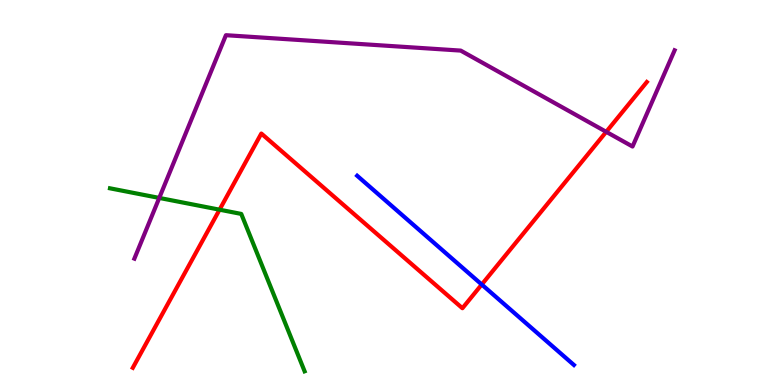[{'lines': ['blue', 'red'], 'intersections': [{'x': 6.22, 'y': 2.61}]}, {'lines': ['green', 'red'], 'intersections': [{'x': 2.83, 'y': 4.55}]}, {'lines': ['purple', 'red'], 'intersections': [{'x': 7.82, 'y': 6.58}]}, {'lines': ['blue', 'green'], 'intersections': []}, {'lines': ['blue', 'purple'], 'intersections': []}, {'lines': ['green', 'purple'], 'intersections': [{'x': 2.05, 'y': 4.86}]}]